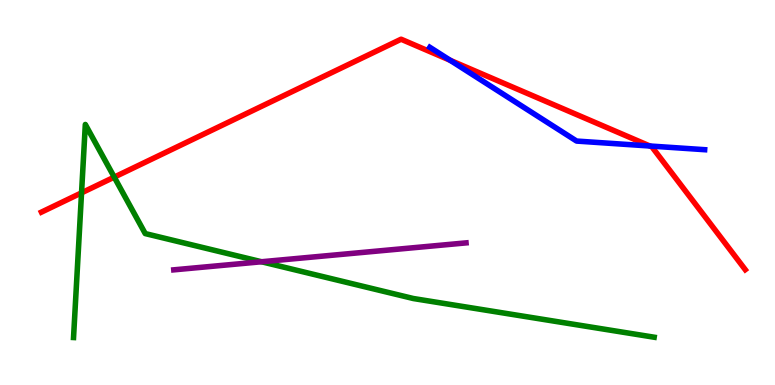[{'lines': ['blue', 'red'], 'intersections': [{'x': 5.81, 'y': 8.43}, {'x': 8.39, 'y': 6.21}]}, {'lines': ['green', 'red'], 'intersections': [{'x': 1.05, 'y': 4.99}, {'x': 1.47, 'y': 5.4}]}, {'lines': ['purple', 'red'], 'intersections': []}, {'lines': ['blue', 'green'], 'intersections': []}, {'lines': ['blue', 'purple'], 'intersections': []}, {'lines': ['green', 'purple'], 'intersections': [{'x': 3.37, 'y': 3.2}]}]